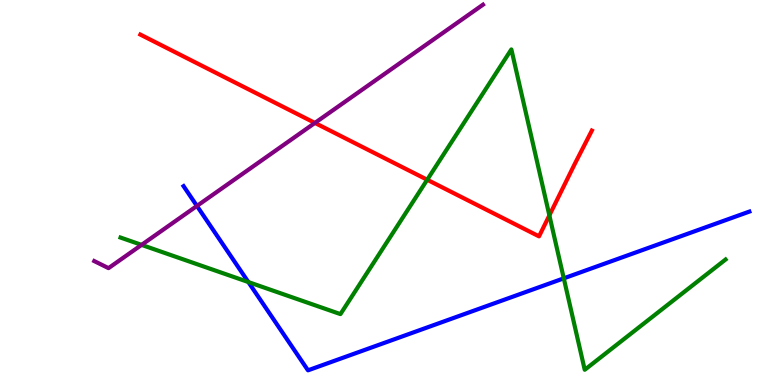[{'lines': ['blue', 'red'], 'intersections': []}, {'lines': ['green', 'red'], 'intersections': [{'x': 5.51, 'y': 5.33}, {'x': 7.09, 'y': 4.41}]}, {'lines': ['purple', 'red'], 'intersections': [{'x': 4.06, 'y': 6.81}]}, {'lines': ['blue', 'green'], 'intersections': [{'x': 3.2, 'y': 2.67}, {'x': 7.27, 'y': 2.77}]}, {'lines': ['blue', 'purple'], 'intersections': [{'x': 2.54, 'y': 4.65}]}, {'lines': ['green', 'purple'], 'intersections': [{'x': 1.83, 'y': 3.64}]}]